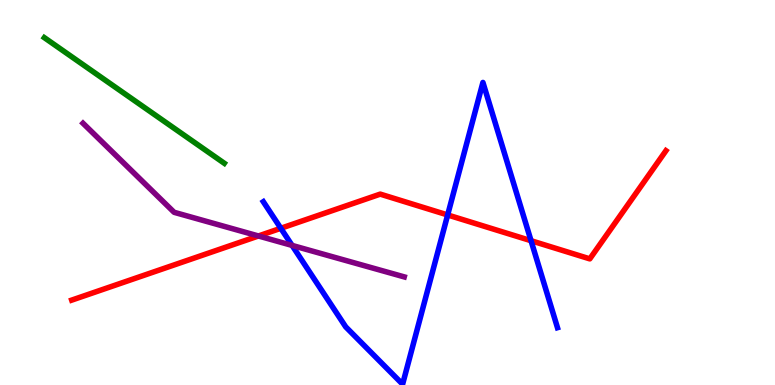[{'lines': ['blue', 'red'], 'intersections': [{'x': 3.62, 'y': 4.07}, {'x': 5.78, 'y': 4.42}, {'x': 6.85, 'y': 3.75}]}, {'lines': ['green', 'red'], 'intersections': []}, {'lines': ['purple', 'red'], 'intersections': [{'x': 3.33, 'y': 3.87}]}, {'lines': ['blue', 'green'], 'intersections': []}, {'lines': ['blue', 'purple'], 'intersections': [{'x': 3.77, 'y': 3.63}]}, {'lines': ['green', 'purple'], 'intersections': []}]